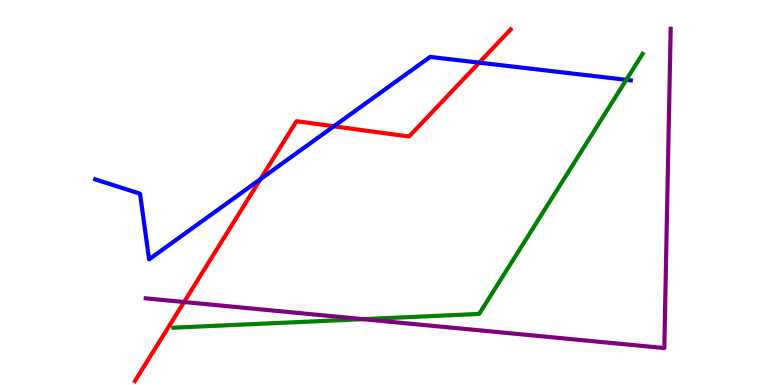[{'lines': ['blue', 'red'], 'intersections': [{'x': 3.36, 'y': 5.35}, {'x': 4.31, 'y': 6.72}, {'x': 6.18, 'y': 8.37}]}, {'lines': ['green', 'red'], 'intersections': []}, {'lines': ['purple', 'red'], 'intersections': [{'x': 2.37, 'y': 2.16}]}, {'lines': ['blue', 'green'], 'intersections': [{'x': 8.08, 'y': 7.93}]}, {'lines': ['blue', 'purple'], 'intersections': []}, {'lines': ['green', 'purple'], 'intersections': [{'x': 4.68, 'y': 1.71}]}]